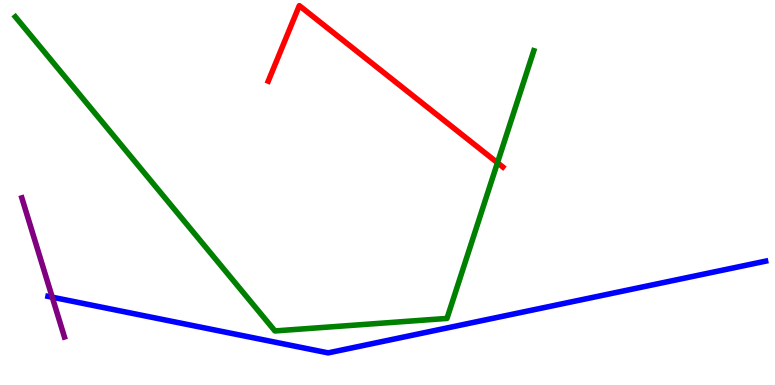[{'lines': ['blue', 'red'], 'intersections': []}, {'lines': ['green', 'red'], 'intersections': [{'x': 6.42, 'y': 5.77}]}, {'lines': ['purple', 'red'], 'intersections': []}, {'lines': ['blue', 'green'], 'intersections': []}, {'lines': ['blue', 'purple'], 'intersections': [{'x': 0.674, 'y': 2.28}]}, {'lines': ['green', 'purple'], 'intersections': []}]